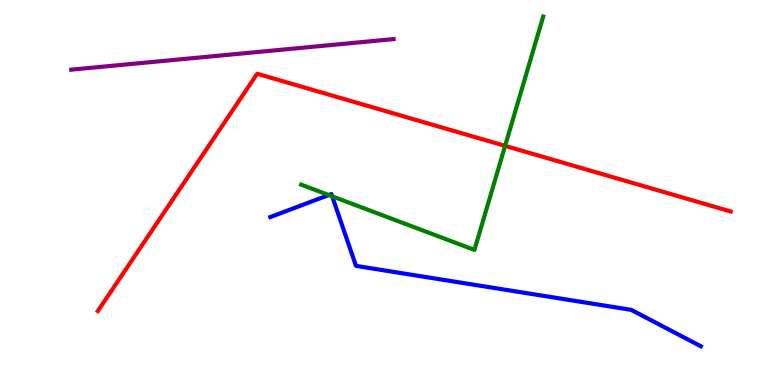[{'lines': ['blue', 'red'], 'intersections': []}, {'lines': ['green', 'red'], 'intersections': [{'x': 6.52, 'y': 6.21}]}, {'lines': ['purple', 'red'], 'intersections': []}, {'lines': ['blue', 'green'], 'intersections': [{'x': 4.24, 'y': 4.93}, {'x': 4.29, 'y': 4.9}]}, {'lines': ['blue', 'purple'], 'intersections': []}, {'lines': ['green', 'purple'], 'intersections': []}]